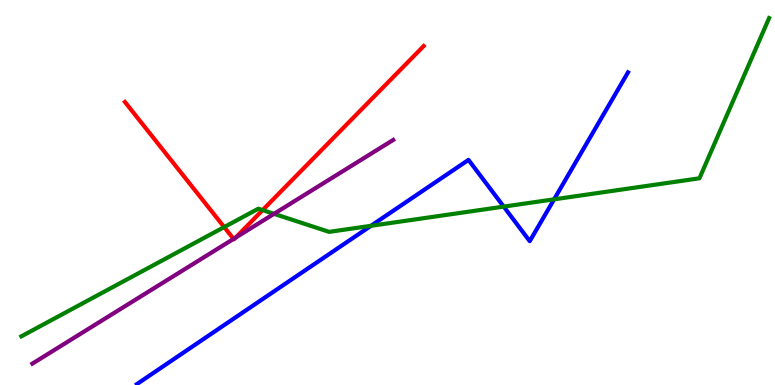[{'lines': ['blue', 'red'], 'intersections': []}, {'lines': ['green', 'red'], 'intersections': [{'x': 2.89, 'y': 4.1}, {'x': 3.39, 'y': 4.54}]}, {'lines': ['purple', 'red'], 'intersections': [{'x': 3.01, 'y': 3.79}, {'x': 3.04, 'y': 3.83}]}, {'lines': ['blue', 'green'], 'intersections': [{'x': 4.79, 'y': 4.13}, {'x': 6.5, 'y': 4.63}, {'x': 7.15, 'y': 4.82}]}, {'lines': ['blue', 'purple'], 'intersections': []}, {'lines': ['green', 'purple'], 'intersections': [{'x': 3.54, 'y': 4.45}]}]